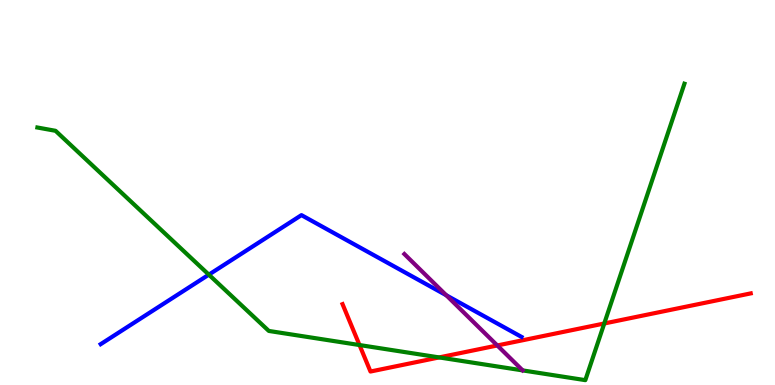[{'lines': ['blue', 'red'], 'intersections': []}, {'lines': ['green', 'red'], 'intersections': [{'x': 4.64, 'y': 1.04}, {'x': 5.67, 'y': 0.716}, {'x': 7.8, 'y': 1.6}]}, {'lines': ['purple', 'red'], 'intersections': [{'x': 6.42, 'y': 1.03}]}, {'lines': ['blue', 'green'], 'intersections': [{'x': 2.69, 'y': 2.87}]}, {'lines': ['blue', 'purple'], 'intersections': [{'x': 5.76, 'y': 2.33}]}, {'lines': ['green', 'purple'], 'intersections': []}]